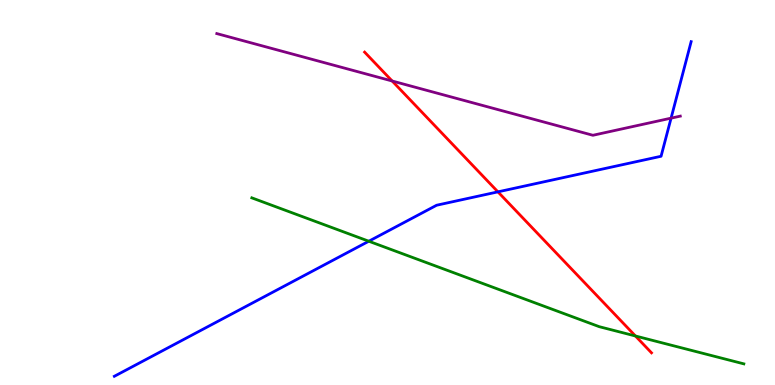[{'lines': ['blue', 'red'], 'intersections': [{'x': 6.42, 'y': 5.02}]}, {'lines': ['green', 'red'], 'intersections': [{'x': 8.2, 'y': 1.27}]}, {'lines': ['purple', 'red'], 'intersections': [{'x': 5.06, 'y': 7.9}]}, {'lines': ['blue', 'green'], 'intersections': [{'x': 4.76, 'y': 3.73}]}, {'lines': ['blue', 'purple'], 'intersections': [{'x': 8.66, 'y': 6.93}]}, {'lines': ['green', 'purple'], 'intersections': []}]